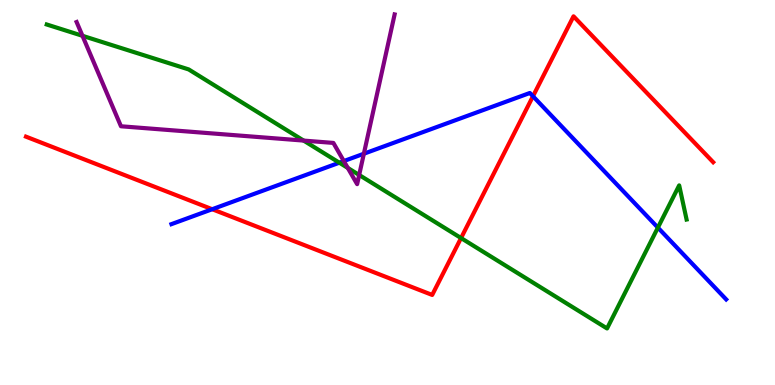[{'lines': ['blue', 'red'], 'intersections': [{'x': 2.74, 'y': 4.57}, {'x': 6.88, 'y': 7.5}]}, {'lines': ['green', 'red'], 'intersections': [{'x': 5.95, 'y': 3.82}]}, {'lines': ['purple', 'red'], 'intersections': []}, {'lines': ['blue', 'green'], 'intersections': [{'x': 4.38, 'y': 5.77}, {'x': 8.49, 'y': 4.09}]}, {'lines': ['blue', 'purple'], 'intersections': [{'x': 4.44, 'y': 5.82}, {'x': 4.69, 'y': 6.01}]}, {'lines': ['green', 'purple'], 'intersections': [{'x': 1.06, 'y': 9.07}, {'x': 3.92, 'y': 6.35}, {'x': 4.49, 'y': 5.64}, {'x': 4.63, 'y': 5.46}]}]